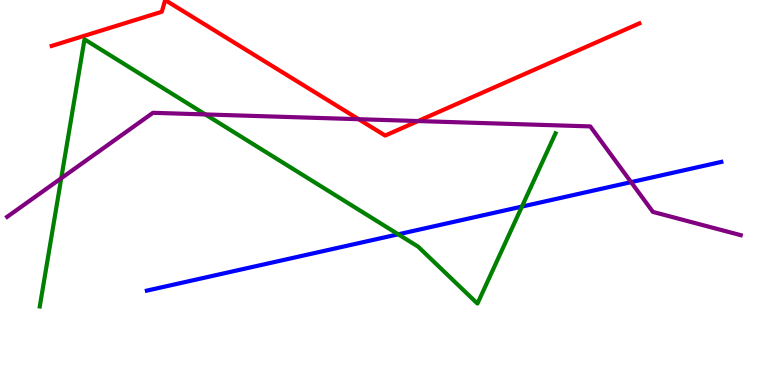[{'lines': ['blue', 'red'], 'intersections': []}, {'lines': ['green', 'red'], 'intersections': []}, {'lines': ['purple', 'red'], 'intersections': [{'x': 4.63, 'y': 6.9}, {'x': 5.39, 'y': 6.86}]}, {'lines': ['blue', 'green'], 'intersections': [{'x': 5.14, 'y': 3.91}, {'x': 6.73, 'y': 4.63}]}, {'lines': ['blue', 'purple'], 'intersections': [{'x': 8.14, 'y': 5.27}]}, {'lines': ['green', 'purple'], 'intersections': [{'x': 0.79, 'y': 5.37}, {'x': 2.65, 'y': 7.03}]}]